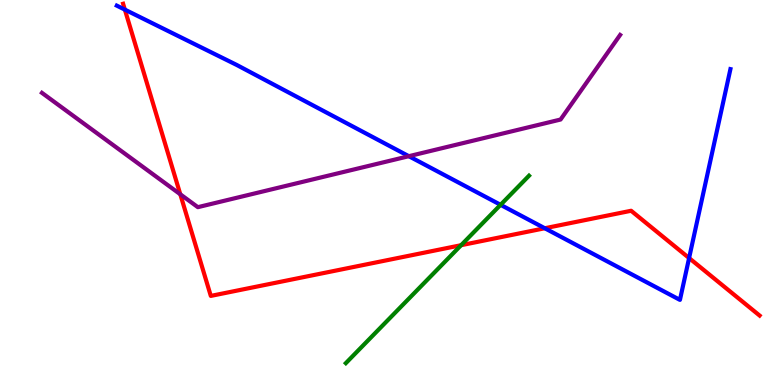[{'lines': ['blue', 'red'], 'intersections': [{'x': 1.61, 'y': 9.75}, {'x': 7.03, 'y': 4.07}, {'x': 8.89, 'y': 3.3}]}, {'lines': ['green', 'red'], 'intersections': [{'x': 5.95, 'y': 3.63}]}, {'lines': ['purple', 'red'], 'intersections': [{'x': 2.33, 'y': 4.95}]}, {'lines': ['blue', 'green'], 'intersections': [{'x': 6.46, 'y': 4.68}]}, {'lines': ['blue', 'purple'], 'intersections': [{'x': 5.28, 'y': 5.94}]}, {'lines': ['green', 'purple'], 'intersections': []}]